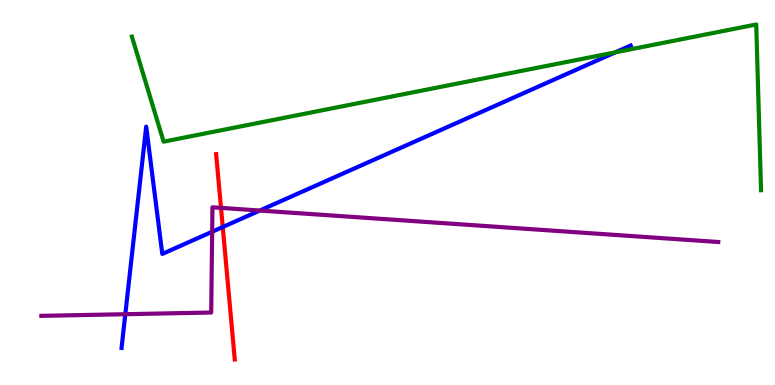[{'lines': ['blue', 'red'], 'intersections': [{'x': 2.87, 'y': 4.1}]}, {'lines': ['green', 'red'], 'intersections': []}, {'lines': ['purple', 'red'], 'intersections': [{'x': 2.85, 'y': 4.6}]}, {'lines': ['blue', 'green'], 'intersections': [{'x': 7.94, 'y': 8.64}]}, {'lines': ['blue', 'purple'], 'intersections': [{'x': 1.62, 'y': 1.84}, {'x': 2.74, 'y': 3.98}, {'x': 3.35, 'y': 4.53}]}, {'lines': ['green', 'purple'], 'intersections': []}]